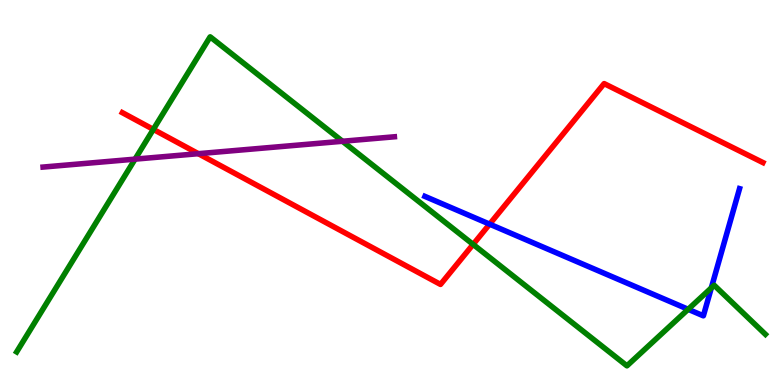[{'lines': ['blue', 'red'], 'intersections': [{'x': 6.32, 'y': 4.18}]}, {'lines': ['green', 'red'], 'intersections': [{'x': 1.98, 'y': 6.64}, {'x': 6.1, 'y': 3.65}]}, {'lines': ['purple', 'red'], 'intersections': [{'x': 2.56, 'y': 6.01}]}, {'lines': ['blue', 'green'], 'intersections': [{'x': 8.88, 'y': 1.97}, {'x': 9.18, 'y': 2.52}]}, {'lines': ['blue', 'purple'], 'intersections': []}, {'lines': ['green', 'purple'], 'intersections': [{'x': 1.74, 'y': 5.87}, {'x': 4.42, 'y': 6.33}]}]